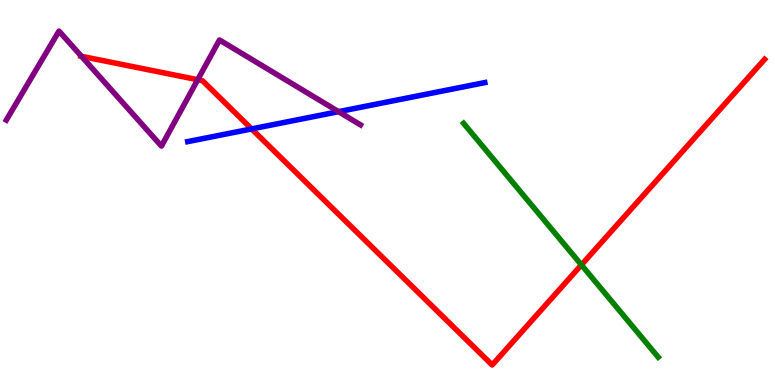[{'lines': ['blue', 'red'], 'intersections': [{'x': 3.25, 'y': 6.65}]}, {'lines': ['green', 'red'], 'intersections': [{'x': 7.5, 'y': 3.12}]}, {'lines': ['purple', 'red'], 'intersections': [{'x': 1.05, 'y': 8.54}, {'x': 2.55, 'y': 7.93}]}, {'lines': ['blue', 'green'], 'intersections': []}, {'lines': ['blue', 'purple'], 'intersections': [{'x': 4.37, 'y': 7.1}]}, {'lines': ['green', 'purple'], 'intersections': []}]